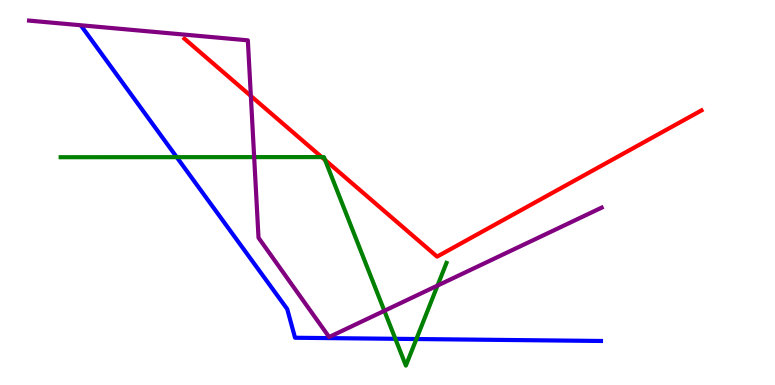[{'lines': ['blue', 'red'], 'intersections': []}, {'lines': ['green', 'red'], 'intersections': [{'x': 4.15, 'y': 5.92}, {'x': 4.19, 'y': 5.84}]}, {'lines': ['purple', 'red'], 'intersections': [{'x': 3.24, 'y': 7.51}]}, {'lines': ['blue', 'green'], 'intersections': [{'x': 2.28, 'y': 5.92}, {'x': 5.1, 'y': 1.2}, {'x': 5.37, 'y': 1.19}]}, {'lines': ['blue', 'purple'], 'intersections': []}, {'lines': ['green', 'purple'], 'intersections': [{'x': 3.28, 'y': 5.92}, {'x': 4.96, 'y': 1.93}, {'x': 5.65, 'y': 2.58}]}]